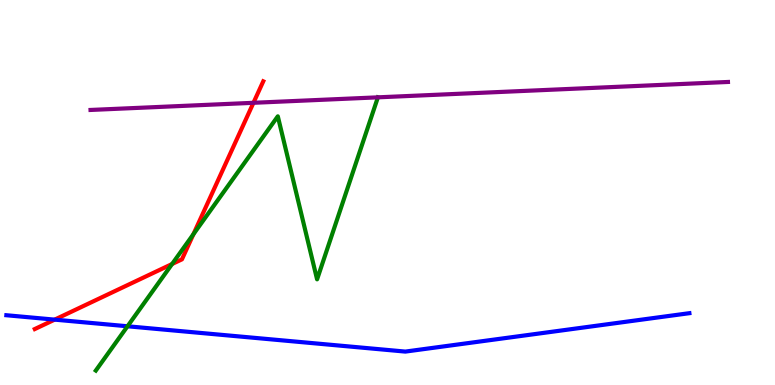[{'lines': ['blue', 'red'], 'intersections': [{'x': 0.705, 'y': 1.7}]}, {'lines': ['green', 'red'], 'intersections': [{'x': 2.22, 'y': 3.14}, {'x': 2.5, 'y': 3.92}]}, {'lines': ['purple', 'red'], 'intersections': [{'x': 3.27, 'y': 7.33}]}, {'lines': ['blue', 'green'], 'intersections': [{'x': 1.65, 'y': 1.53}]}, {'lines': ['blue', 'purple'], 'intersections': []}, {'lines': ['green', 'purple'], 'intersections': [{'x': 4.88, 'y': 7.47}]}]